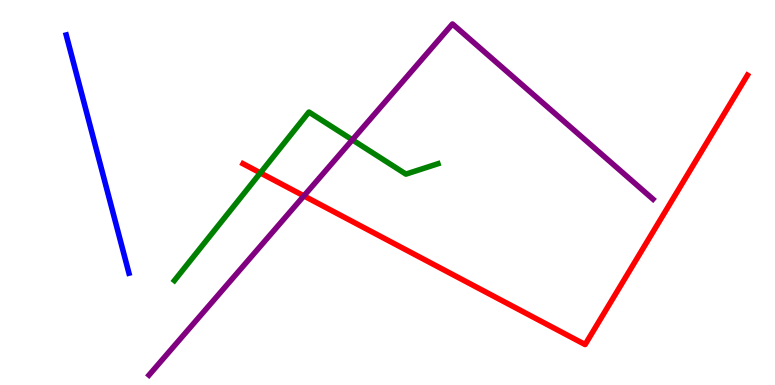[{'lines': ['blue', 'red'], 'intersections': []}, {'lines': ['green', 'red'], 'intersections': [{'x': 3.36, 'y': 5.51}]}, {'lines': ['purple', 'red'], 'intersections': [{'x': 3.92, 'y': 4.91}]}, {'lines': ['blue', 'green'], 'intersections': []}, {'lines': ['blue', 'purple'], 'intersections': []}, {'lines': ['green', 'purple'], 'intersections': [{'x': 4.55, 'y': 6.37}]}]